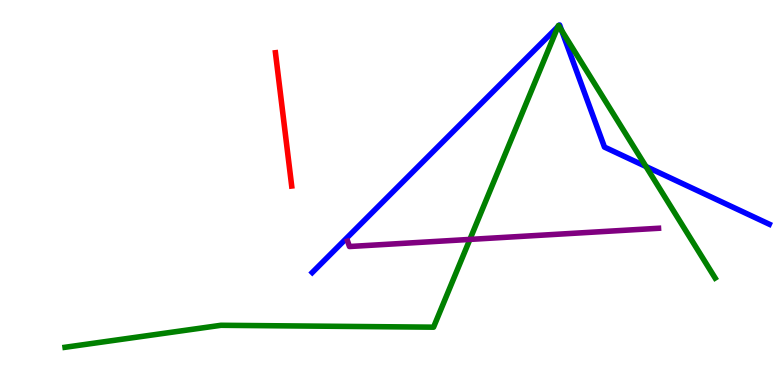[{'lines': ['blue', 'red'], 'intersections': []}, {'lines': ['green', 'red'], 'intersections': []}, {'lines': ['purple', 'red'], 'intersections': []}, {'lines': ['blue', 'green'], 'intersections': [{'x': 7.2, 'y': 9.31}, {'x': 7.21, 'y': 9.33}, {'x': 7.25, 'y': 9.21}, {'x': 8.34, 'y': 5.68}]}, {'lines': ['blue', 'purple'], 'intersections': []}, {'lines': ['green', 'purple'], 'intersections': [{'x': 6.06, 'y': 3.78}]}]